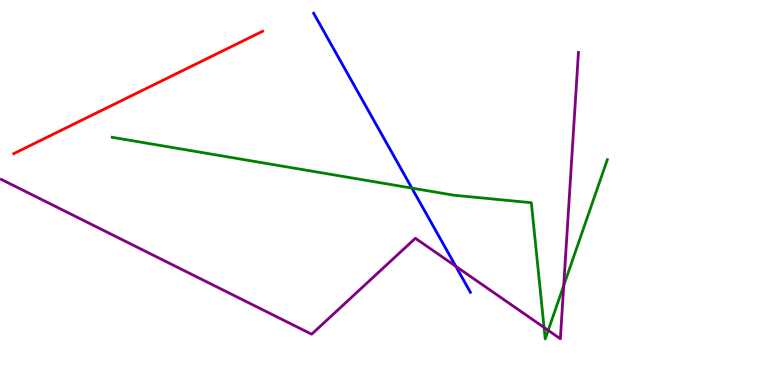[{'lines': ['blue', 'red'], 'intersections': []}, {'lines': ['green', 'red'], 'intersections': []}, {'lines': ['purple', 'red'], 'intersections': []}, {'lines': ['blue', 'green'], 'intersections': [{'x': 5.31, 'y': 5.11}]}, {'lines': ['blue', 'purple'], 'intersections': [{'x': 5.88, 'y': 3.08}]}, {'lines': ['green', 'purple'], 'intersections': [{'x': 7.02, 'y': 1.49}, {'x': 7.07, 'y': 1.42}, {'x': 7.27, 'y': 2.58}]}]